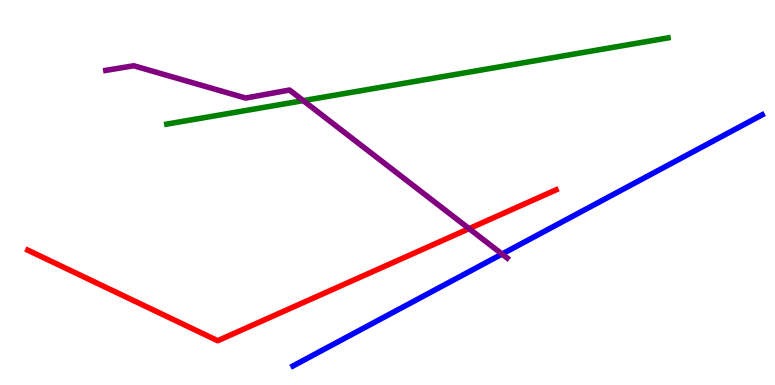[{'lines': ['blue', 'red'], 'intersections': []}, {'lines': ['green', 'red'], 'intersections': []}, {'lines': ['purple', 'red'], 'intersections': [{'x': 6.05, 'y': 4.06}]}, {'lines': ['blue', 'green'], 'intersections': []}, {'lines': ['blue', 'purple'], 'intersections': [{'x': 6.48, 'y': 3.4}]}, {'lines': ['green', 'purple'], 'intersections': [{'x': 3.91, 'y': 7.39}]}]